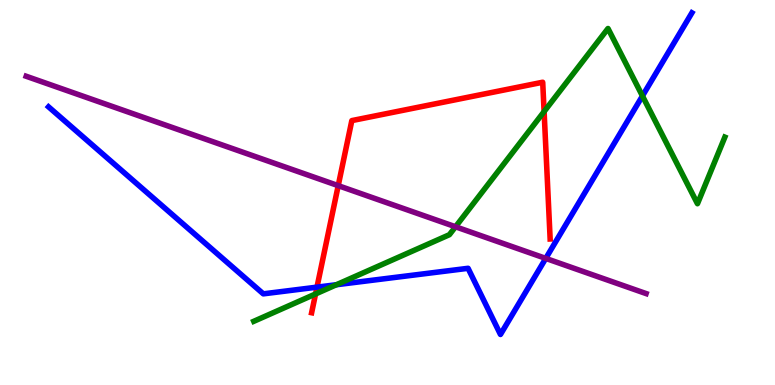[{'lines': ['blue', 'red'], 'intersections': [{'x': 4.09, 'y': 2.54}]}, {'lines': ['green', 'red'], 'intersections': [{'x': 4.07, 'y': 2.36}, {'x': 7.02, 'y': 7.1}]}, {'lines': ['purple', 'red'], 'intersections': [{'x': 4.36, 'y': 5.18}]}, {'lines': ['blue', 'green'], 'intersections': [{'x': 4.34, 'y': 2.6}, {'x': 8.29, 'y': 7.51}]}, {'lines': ['blue', 'purple'], 'intersections': [{'x': 7.04, 'y': 3.29}]}, {'lines': ['green', 'purple'], 'intersections': [{'x': 5.88, 'y': 4.11}]}]